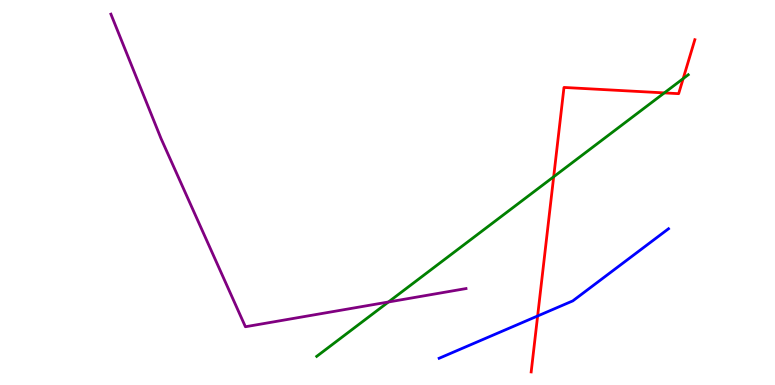[{'lines': ['blue', 'red'], 'intersections': [{'x': 6.94, 'y': 1.79}]}, {'lines': ['green', 'red'], 'intersections': [{'x': 7.14, 'y': 5.41}, {'x': 8.57, 'y': 7.59}, {'x': 8.82, 'y': 7.96}]}, {'lines': ['purple', 'red'], 'intersections': []}, {'lines': ['blue', 'green'], 'intersections': []}, {'lines': ['blue', 'purple'], 'intersections': []}, {'lines': ['green', 'purple'], 'intersections': [{'x': 5.01, 'y': 2.16}]}]